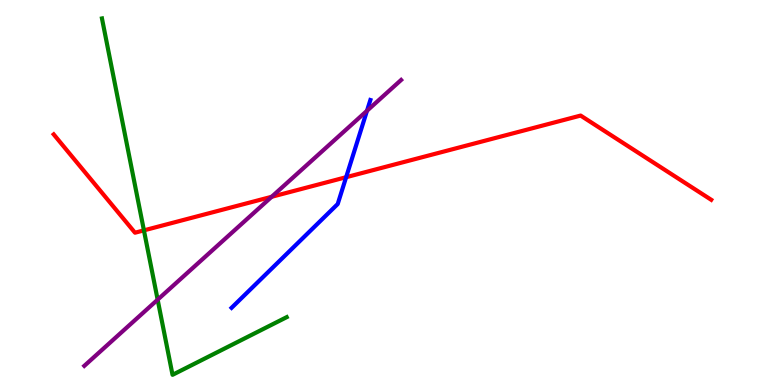[{'lines': ['blue', 'red'], 'intersections': [{'x': 4.47, 'y': 5.4}]}, {'lines': ['green', 'red'], 'intersections': [{'x': 1.86, 'y': 4.02}]}, {'lines': ['purple', 'red'], 'intersections': [{'x': 3.51, 'y': 4.89}]}, {'lines': ['blue', 'green'], 'intersections': []}, {'lines': ['blue', 'purple'], 'intersections': [{'x': 4.74, 'y': 7.12}]}, {'lines': ['green', 'purple'], 'intersections': [{'x': 2.03, 'y': 2.22}]}]